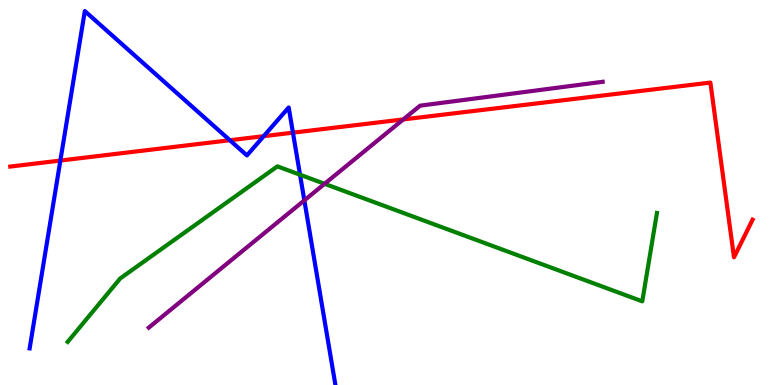[{'lines': ['blue', 'red'], 'intersections': [{'x': 0.779, 'y': 5.83}, {'x': 2.97, 'y': 6.36}, {'x': 3.4, 'y': 6.46}, {'x': 3.78, 'y': 6.55}]}, {'lines': ['green', 'red'], 'intersections': []}, {'lines': ['purple', 'red'], 'intersections': [{'x': 5.2, 'y': 6.9}]}, {'lines': ['blue', 'green'], 'intersections': [{'x': 3.87, 'y': 5.46}]}, {'lines': ['blue', 'purple'], 'intersections': [{'x': 3.93, 'y': 4.8}]}, {'lines': ['green', 'purple'], 'intersections': [{'x': 4.19, 'y': 5.23}]}]